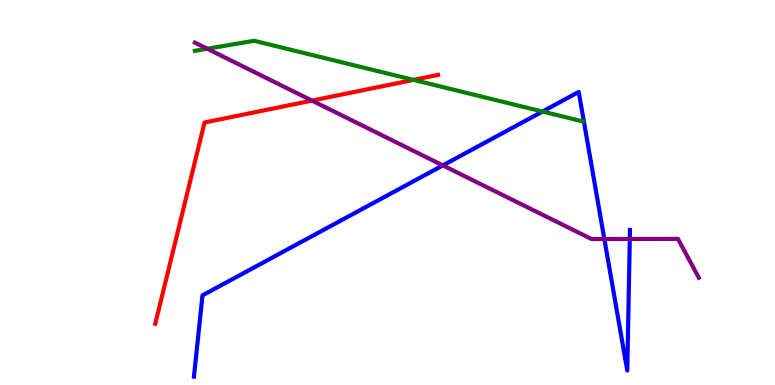[{'lines': ['blue', 'red'], 'intersections': []}, {'lines': ['green', 'red'], 'intersections': [{'x': 5.34, 'y': 7.92}]}, {'lines': ['purple', 'red'], 'intersections': [{'x': 4.03, 'y': 7.39}]}, {'lines': ['blue', 'green'], 'intersections': [{'x': 7.0, 'y': 7.1}]}, {'lines': ['blue', 'purple'], 'intersections': [{'x': 5.71, 'y': 5.7}, {'x': 7.8, 'y': 3.79}, {'x': 8.13, 'y': 3.79}]}, {'lines': ['green', 'purple'], 'intersections': [{'x': 2.67, 'y': 8.73}]}]